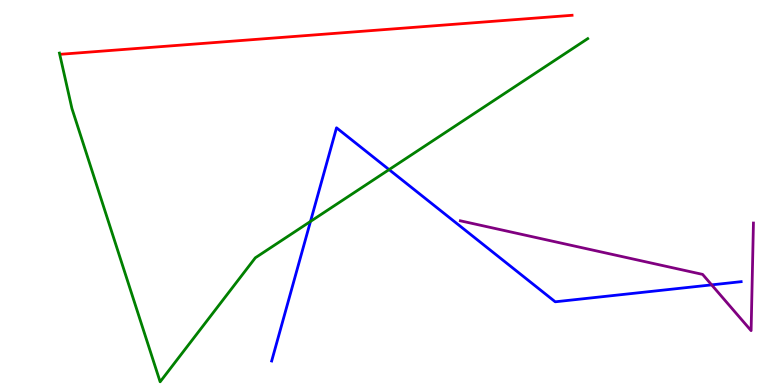[{'lines': ['blue', 'red'], 'intersections': []}, {'lines': ['green', 'red'], 'intersections': []}, {'lines': ['purple', 'red'], 'intersections': []}, {'lines': ['blue', 'green'], 'intersections': [{'x': 4.01, 'y': 4.25}, {'x': 5.02, 'y': 5.59}]}, {'lines': ['blue', 'purple'], 'intersections': [{'x': 9.18, 'y': 2.6}]}, {'lines': ['green', 'purple'], 'intersections': []}]